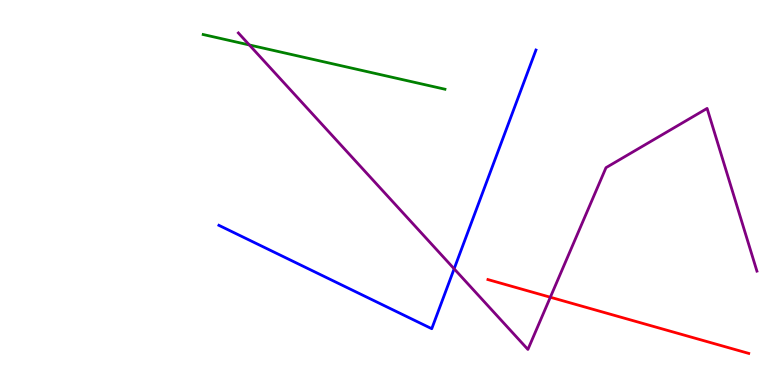[{'lines': ['blue', 'red'], 'intersections': []}, {'lines': ['green', 'red'], 'intersections': []}, {'lines': ['purple', 'red'], 'intersections': [{'x': 7.1, 'y': 2.28}]}, {'lines': ['blue', 'green'], 'intersections': []}, {'lines': ['blue', 'purple'], 'intersections': [{'x': 5.86, 'y': 3.02}]}, {'lines': ['green', 'purple'], 'intersections': [{'x': 3.22, 'y': 8.83}]}]